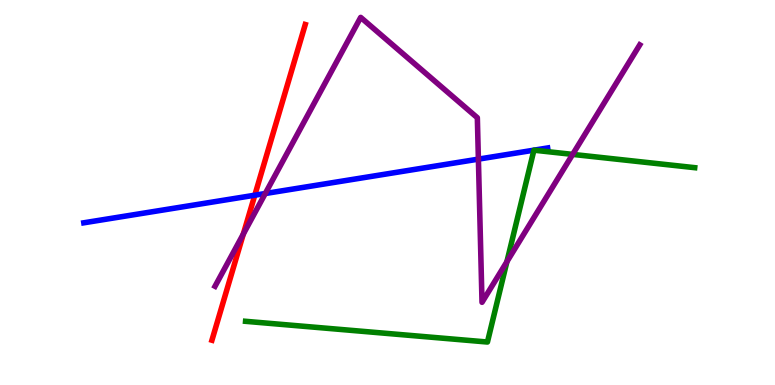[{'lines': ['blue', 'red'], 'intersections': [{'x': 3.29, 'y': 4.93}]}, {'lines': ['green', 'red'], 'intersections': []}, {'lines': ['purple', 'red'], 'intersections': [{'x': 3.14, 'y': 3.92}]}, {'lines': ['blue', 'green'], 'intersections': [{'x': 6.89, 'y': 6.1}, {'x': 6.89, 'y': 6.1}]}, {'lines': ['blue', 'purple'], 'intersections': [{'x': 3.42, 'y': 4.97}, {'x': 6.17, 'y': 5.87}]}, {'lines': ['green', 'purple'], 'intersections': [{'x': 6.54, 'y': 3.2}, {'x': 7.39, 'y': 5.99}]}]